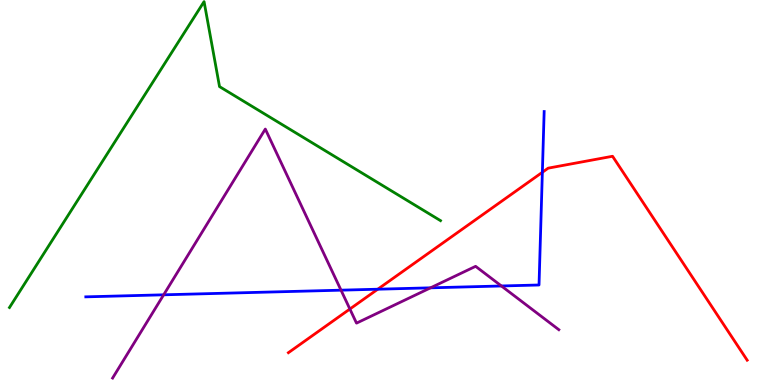[{'lines': ['blue', 'red'], 'intersections': [{'x': 4.87, 'y': 2.49}, {'x': 7.0, 'y': 5.52}]}, {'lines': ['green', 'red'], 'intersections': []}, {'lines': ['purple', 'red'], 'intersections': [{'x': 4.51, 'y': 1.97}]}, {'lines': ['blue', 'green'], 'intersections': []}, {'lines': ['blue', 'purple'], 'intersections': [{'x': 2.11, 'y': 2.34}, {'x': 4.4, 'y': 2.46}, {'x': 5.56, 'y': 2.52}, {'x': 6.47, 'y': 2.57}]}, {'lines': ['green', 'purple'], 'intersections': []}]